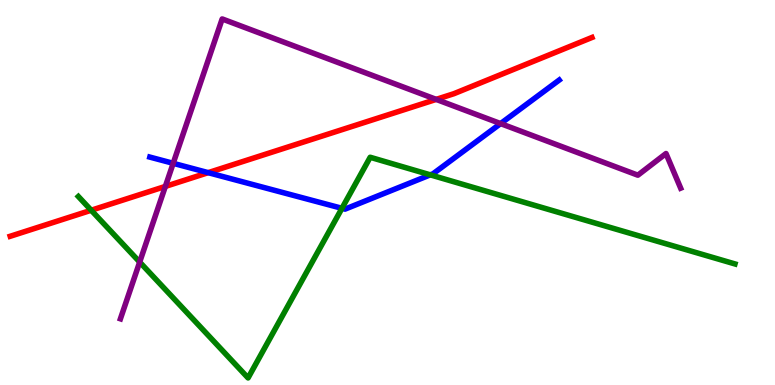[{'lines': ['blue', 'red'], 'intersections': [{'x': 2.69, 'y': 5.52}]}, {'lines': ['green', 'red'], 'intersections': [{'x': 1.18, 'y': 4.54}]}, {'lines': ['purple', 'red'], 'intersections': [{'x': 2.13, 'y': 5.16}, {'x': 5.63, 'y': 7.42}]}, {'lines': ['blue', 'green'], 'intersections': [{'x': 4.41, 'y': 4.59}, {'x': 5.55, 'y': 5.46}]}, {'lines': ['blue', 'purple'], 'intersections': [{'x': 2.23, 'y': 5.76}, {'x': 6.46, 'y': 6.79}]}, {'lines': ['green', 'purple'], 'intersections': [{'x': 1.8, 'y': 3.19}]}]